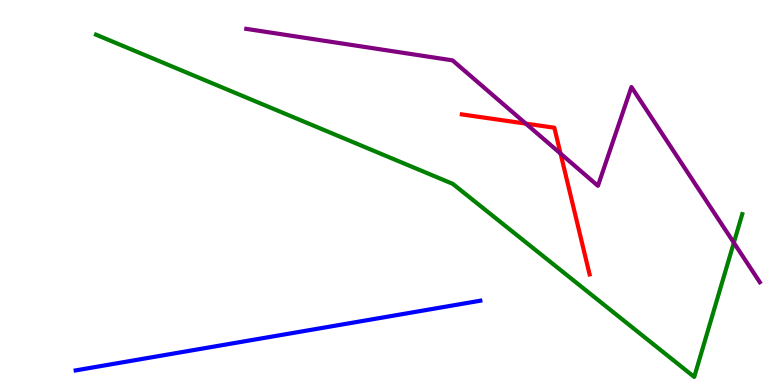[{'lines': ['blue', 'red'], 'intersections': []}, {'lines': ['green', 'red'], 'intersections': []}, {'lines': ['purple', 'red'], 'intersections': [{'x': 6.78, 'y': 6.79}, {'x': 7.23, 'y': 6.01}]}, {'lines': ['blue', 'green'], 'intersections': []}, {'lines': ['blue', 'purple'], 'intersections': []}, {'lines': ['green', 'purple'], 'intersections': [{'x': 9.47, 'y': 3.7}]}]